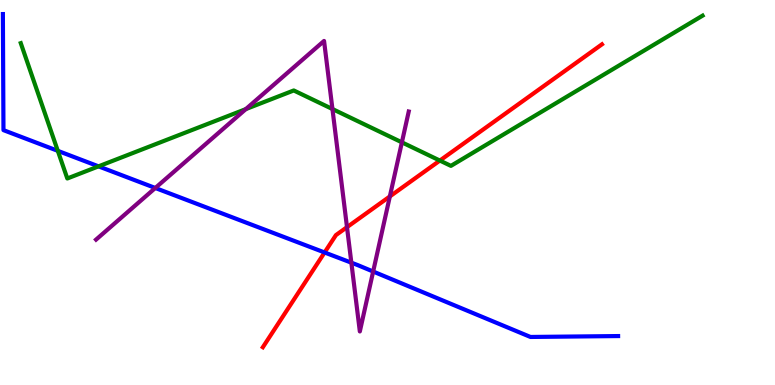[{'lines': ['blue', 'red'], 'intersections': [{'x': 4.19, 'y': 3.44}]}, {'lines': ['green', 'red'], 'intersections': [{'x': 5.68, 'y': 5.83}]}, {'lines': ['purple', 'red'], 'intersections': [{'x': 4.48, 'y': 4.1}, {'x': 5.03, 'y': 4.9}]}, {'lines': ['blue', 'green'], 'intersections': [{'x': 0.746, 'y': 6.08}, {'x': 1.27, 'y': 5.68}]}, {'lines': ['blue', 'purple'], 'intersections': [{'x': 2.0, 'y': 5.12}, {'x': 4.53, 'y': 3.18}, {'x': 4.81, 'y': 2.95}]}, {'lines': ['green', 'purple'], 'intersections': [{'x': 3.17, 'y': 7.17}, {'x': 4.29, 'y': 7.17}, {'x': 5.19, 'y': 6.3}]}]